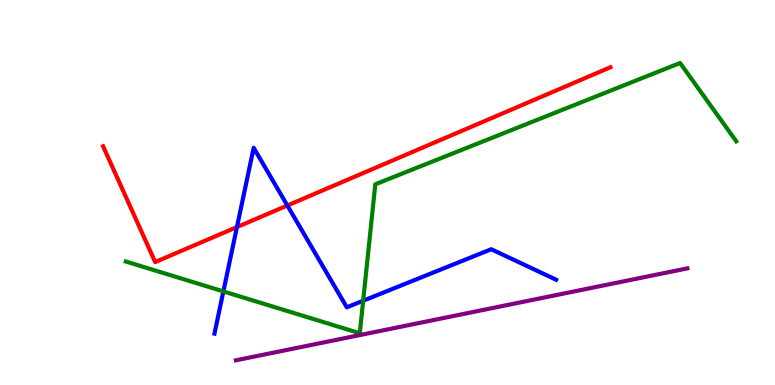[{'lines': ['blue', 'red'], 'intersections': [{'x': 3.06, 'y': 4.1}, {'x': 3.71, 'y': 4.66}]}, {'lines': ['green', 'red'], 'intersections': []}, {'lines': ['purple', 'red'], 'intersections': []}, {'lines': ['blue', 'green'], 'intersections': [{'x': 2.88, 'y': 2.43}, {'x': 4.69, 'y': 2.19}]}, {'lines': ['blue', 'purple'], 'intersections': []}, {'lines': ['green', 'purple'], 'intersections': []}]